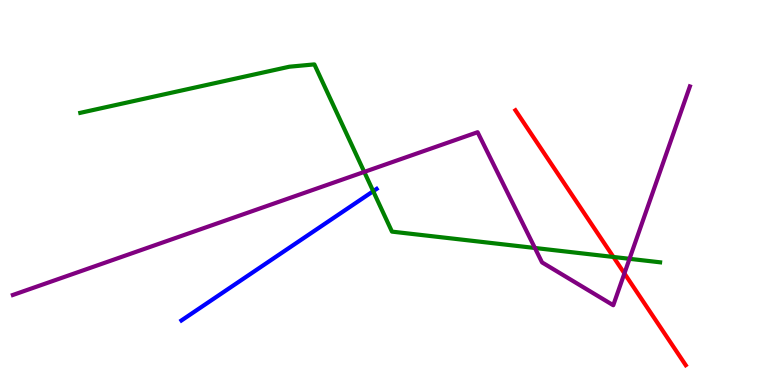[{'lines': ['blue', 'red'], 'intersections': []}, {'lines': ['green', 'red'], 'intersections': [{'x': 7.92, 'y': 3.33}]}, {'lines': ['purple', 'red'], 'intersections': [{'x': 8.06, 'y': 2.9}]}, {'lines': ['blue', 'green'], 'intersections': [{'x': 4.82, 'y': 5.03}]}, {'lines': ['blue', 'purple'], 'intersections': []}, {'lines': ['green', 'purple'], 'intersections': [{'x': 4.7, 'y': 5.53}, {'x': 6.9, 'y': 3.56}, {'x': 8.12, 'y': 3.28}]}]